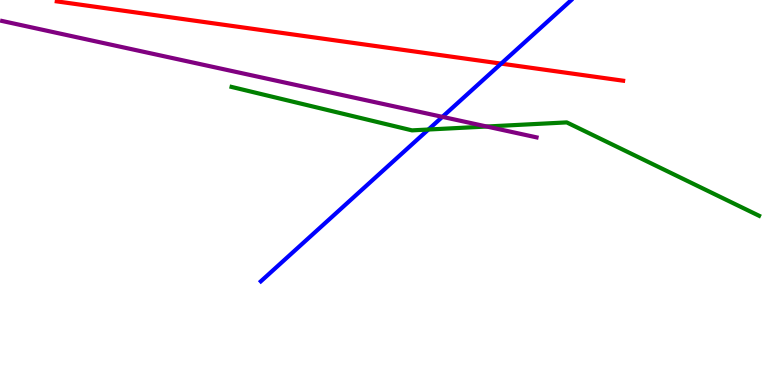[{'lines': ['blue', 'red'], 'intersections': [{'x': 6.47, 'y': 8.35}]}, {'lines': ['green', 'red'], 'intersections': []}, {'lines': ['purple', 'red'], 'intersections': []}, {'lines': ['blue', 'green'], 'intersections': [{'x': 5.53, 'y': 6.64}]}, {'lines': ['blue', 'purple'], 'intersections': [{'x': 5.71, 'y': 6.96}]}, {'lines': ['green', 'purple'], 'intersections': [{'x': 6.28, 'y': 6.71}]}]